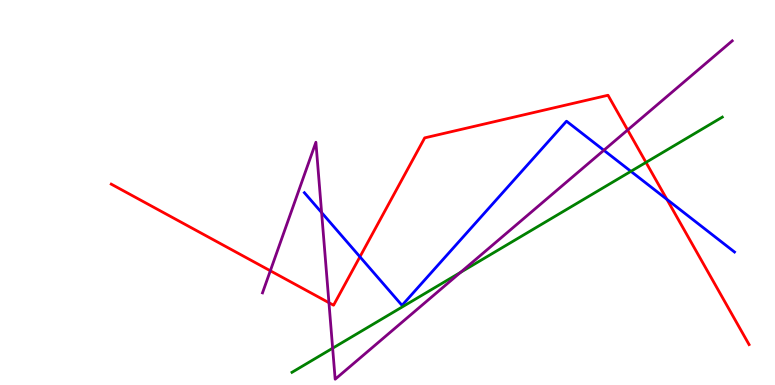[{'lines': ['blue', 'red'], 'intersections': [{'x': 4.64, 'y': 3.33}, {'x': 8.61, 'y': 4.82}]}, {'lines': ['green', 'red'], 'intersections': [{'x': 8.34, 'y': 5.78}]}, {'lines': ['purple', 'red'], 'intersections': [{'x': 3.49, 'y': 2.97}, {'x': 4.24, 'y': 2.14}, {'x': 8.1, 'y': 6.62}]}, {'lines': ['blue', 'green'], 'intersections': [{'x': 8.14, 'y': 5.55}]}, {'lines': ['blue', 'purple'], 'intersections': [{'x': 4.15, 'y': 4.48}, {'x': 7.79, 'y': 6.1}]}, {'lines': ['green', 'purple'], 'intersections': [{'x': 4.29, 'y': 0.956}, {'x': 5.94, 'y': 2.93}]}]